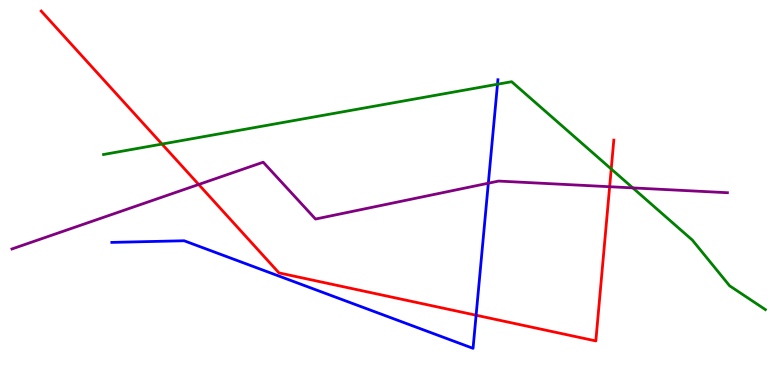[{'lines': ['blue', 'red'], 'intersections': [{'x': 6.14, 'y': 1.81}]}, {'lines': ['green', 'red'], 'intersections': [{'x': 2.09, 'y': 6.26}, {'x': 7.89, 'y': 5.61}]}, {'lines': ['purple', 'red'], 'intersections': [{'x': 2.56, 'y': 5.21}, {'x': 7.87, 'y': 5.15}]}, {'lines': ['blue', 'green'], 'intersections': [{'x': 6.42, 'y': 7.81}]}, {'lines': ['blue', 'purple'], 'intersections': [{'x': 6.3, 'y': 5.24}]}, {'lines': ['green', 'purple'], 'intersections': [{'x': 8.17, 'y': 5.12}]}]